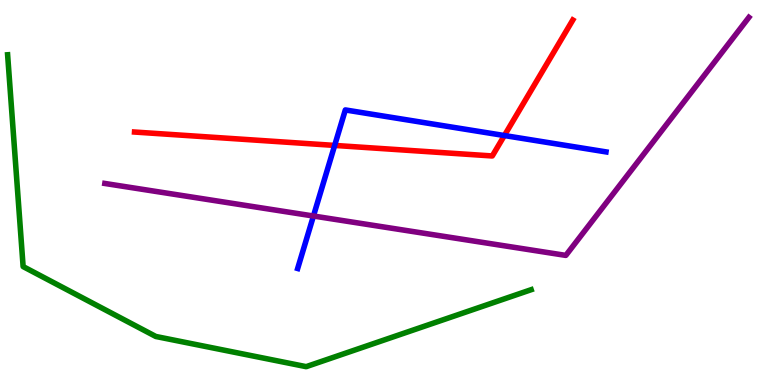[{'lines': ['blue', 'red'], 'intersections': [{'x': 4.32, 'y': 6.22}, {'x': 6.51, 'y': 6.48}]}, {'lines': ['green', 'red'], 'intersections': []}, {'lines': ['purple', 'red'], 'intersections': []}, {'lines': ['blue', 'green'], 'intersections': []}, {'lines': ['blue', 'purple'], 'intersections': [{'x': 4.04, 'y': 4.39}]}, {'lines': ['green', 'purple'], 'intersections': []}]